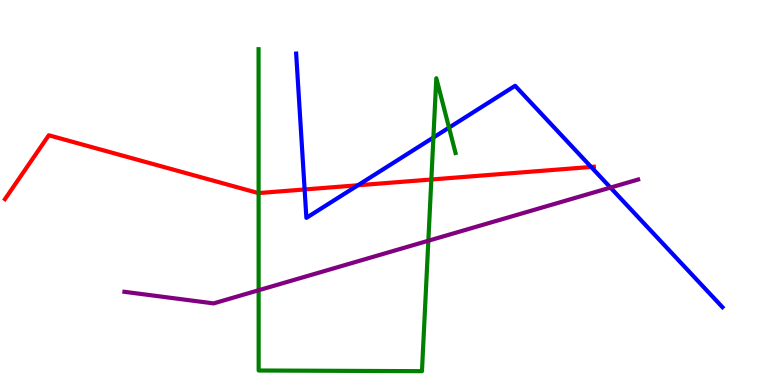[{'lines': ['blue', 'red'], 'intersections': [{'x': 3.93, 'y': 5.08}, {'x': 4.62, 'y': 5.19}, {'x': 7.63, 'y': 5.66}]}, {'lines': ['green', 'red'], 'intersections': [{'x': 3.34, 'y': 4.99}, {'x': 5.57, 'y': 5.34}]}, {'lines': ['purple', 'red'], 'intersections': []}, {'lines': ['blue', 'green'], 'intersections': [{'x': 5.59, 'y': 6.43}, {'x': 5.79, 'y': 6.68}]}, {'lines': ['blue', 'purple'], 'intersections': [{'x': 7.88, 'y': 5.13}]}, {'lines': ['green', 'purple'], 'intersections': [{'x': 3.34, 'y': 2.46}, {'x': 5.53, 'y': 3.75}]}]